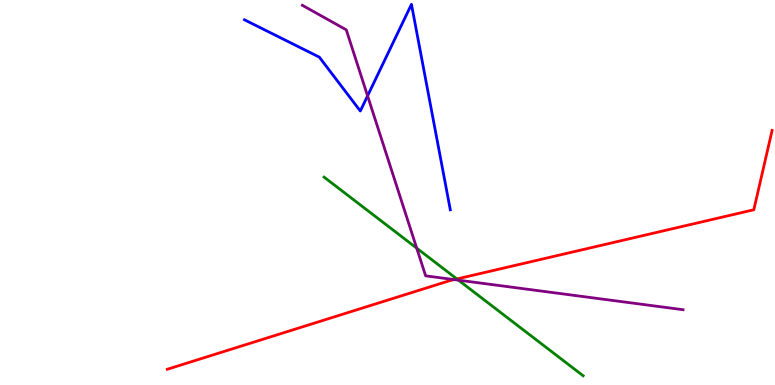[{'lines': ['blue', 'red'], 'intersections': []}, {'lines': ['green', 'red'], 'intersections': [{'x': 5.9, 'y': 2.75}]}, {'lines': ['purple', 'red'], 'intersections': [{'x': 5.86, 'y': 2.74}]}, {'lines': ['blue', 'green'], 'intersections': []}, {'lines': ['blue', 'purple'], 'intersections': [{'x': 4.74, 'y': 7.51}]}, {'lines': ['green', 'purple'], 'intersections': [{'x': 5.38, 'y': 3.55}, {'x': 5.92, 'y': 2.72}]}]